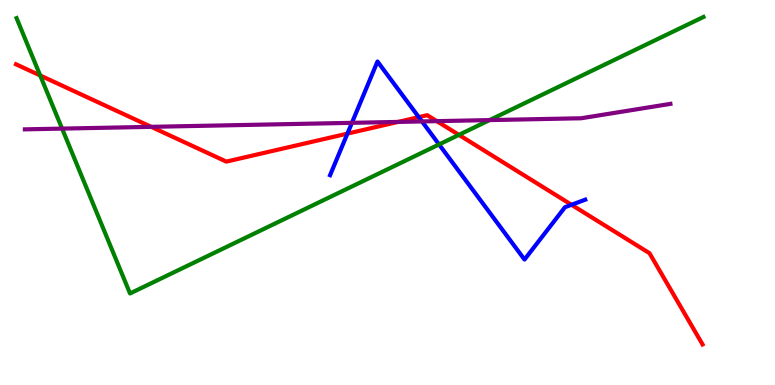[{'lines': ['blue', 'red'], 'intersections': [{'x': 4.48, 'y': 6.53}, {'x': 5.4, 'y': 6.96}, {'x': 7.37, 'y': 4.68}]}, {'lines': ['green', 'red'], 'intersections': [{'x': 0.519, 'y': 8.04}, {'x': 5.92, 'y': 6.5}]}, {'lines': ['purple', 'red'], 'intersections': [{'x': 1.95, 'y': 6.71}, {'x': 5.14, 'y': 6.83}, {'x': 5.64, 'y': 6.85}]}, {'lines': ['blue', 'green'], 'intersections': [{'x': 5.67, 'y': 6.25}]}, {'lines': ['blue', 'purple'], 'intersections': [{'x': 4.54, 'y': 6.81}, {'x': 5.44, 'y': 6.85}]}, {'lines': ['green', 'purple'], 'intersections': [{'x': 0.801, 'y': 6.66}, {'x': 6.32, 'y': 6.88}]}]